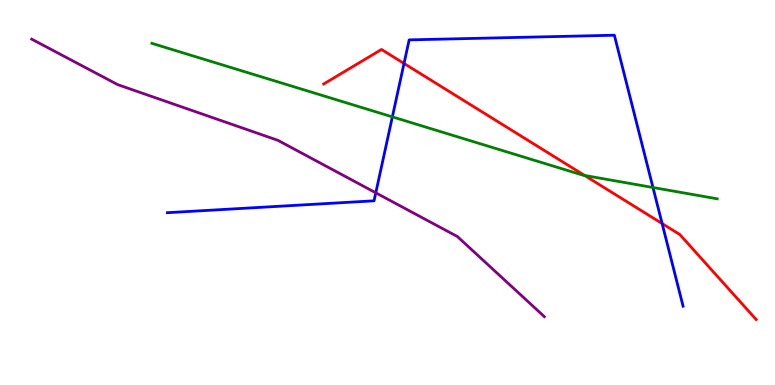[{'lines': ['blue', 'red'], 'intersections': [{'x': 5.21, 'y': 8.35}, {'x': 8.54, 'y': 4.19}]}, {'lines': ['green', 'red'], 'intersections': [{'x': 7.54, 'y': 5.44}]}, {'lines': ['purple', 'red'], 'intersections': []}, {'lines': ['blue', 'green'], 'intersections': [{'x': 5.06, 'y': 6.96}, {'x': 8.43, 'y': 5.13}]}, {'lines': ['blue', 'purple'], 'intersections': [{'x': 4.85, 'y': 4.99}]}, {'lines': ['green', 'purple'], 'intersections': []}]